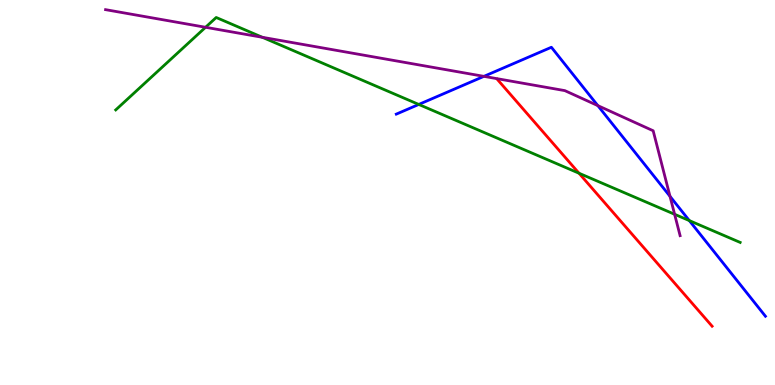[{'lines': ['blue', 'red'], 'intersections': []}, {'lines': ['green', 'red'], 'intersections': [{'x': 7.47, 'y': 5.5}]}, {'lines': ['purple', 'red'], 'intersections': []}, {'lines': ['blue', 'green'], 'intersections': [{'x': 5.4, 'y': 7.29}, {'x': 8.89, 'y': 4.27}]}, {'lines': ['blue', 'purple'], 'intersections': [{'x': 6.24, 'y': 8.02}, {'x': 7.71, 'y': 7.26}, {'x': 8.65, 'y': 4.9}]}, {'lines': ['green', 'purple'], 'intersections': [{'x': 2.65, 'y': 9.29}, {'x': 3.38, 'y': 9.03}, {'x': 8.7, 'y': 4.43}]}]